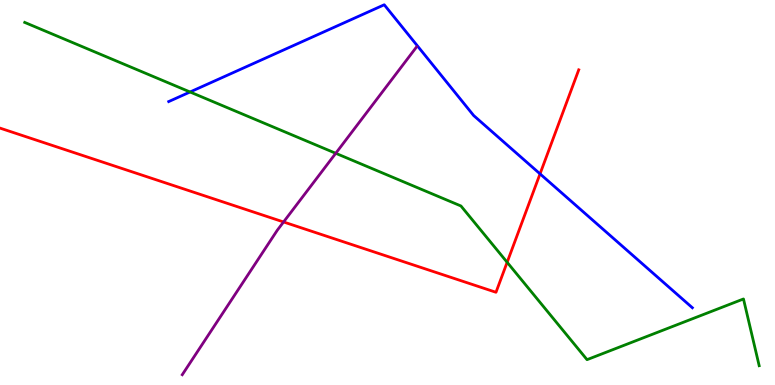[{'lines': ['blue', 'red'], 'intersections': [{'x': 6.97, 'y': 5.48}]}, {'lines': ['green', 'red'], 'intersections': [{'x': 6.54, 'y': 3.19}]}, {'lines': ['purple', 'red'], 'intersections': [{'x': 3.66, 'y': 4.23}]}, {'lines': ['blue', 'green'], 'intersections': [{'x': 2.45, 'y': 7.61}]}, {'lines': ['blue', 'purple'], 'intersections': []}, {'lines': ['green', 'purple'], 'intersections': [{'x': 4.33, 'y': 6.02}]}]